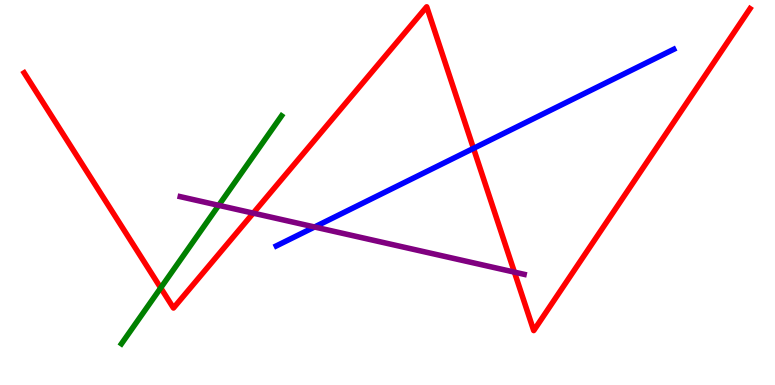[{'lines': ['blue', 'red'], 'intersections': [{'x': 6.11, 'y': 6.15}]}, {'lines': ['green', 'red'], 'intersections': [{'x': 2.07, 'y': 2.52}]}, {'lines': ['purple', 'red'], 'intersections': [{'x': 3.27, 'y': 4.46}, {'x': 6.64, 'y': 2.93}]}, {'lines': ['blue', 'green'], 'intersections': []}, {'lines': ['blue', 'purple'], 'intersections': [{'x': 4.06, 'y': 4.1}]}, {'lines': ['green', 'purple'], 'intersections': [{'x': 2.82, 'y': 4.67}]}]